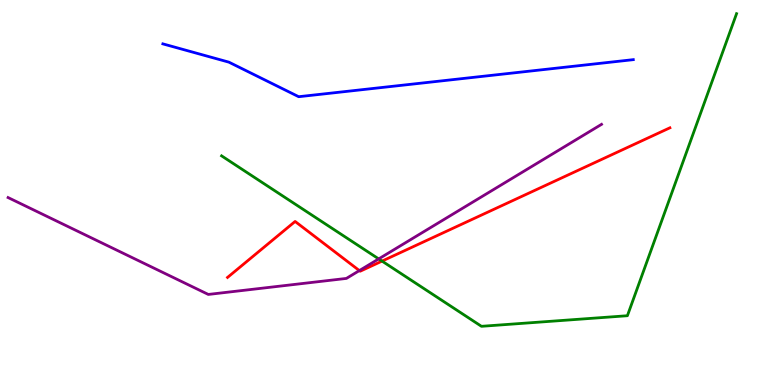[{'lines': ['blue', 'red'], 'intersections': []}, {'lines': ['green', 'red'], 'intersections': [{'x': 4.93, 'y': 3.22}]}, {'lines': ['purple', 'red'], 'intersections': [{'x': 4.64, 'y': 2.97}]}, {'lines': ['blue', 'green'], 'intersections': []}, {'lines': ['blue', 'purple'], 'intersections': []}, {'lines': ['green', 'purple'], 'intersections': [{'x': 4.89, 'y': 3.28}]}]